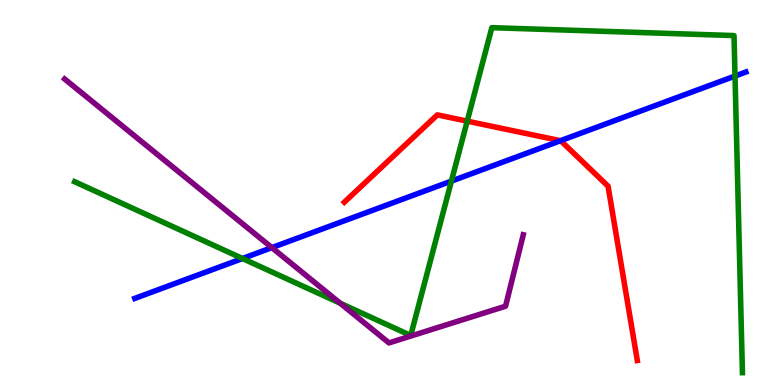[{'lines': ['blue', 'red'], 'intersections': [{'x': 7.23, 'y': 6.35}]}, {'lines': ['green', 'red'], 'intersections': [{'x': 6.03, 'y': 6.85}]}, {'lines': ['purple', 'red'], 'intersections': []}, {'lines': ['blue', 'green'], 'intersections': [{'x': 3.13, 'y': 3.29}, {'x': 5.82, 'y': 5.3}, {'x': 9.48, 'y': 8.02}]}, {'lines': ['blue', 'purple'], 'intersections': [{'x': 3.51, 'y': 3.57}]}, {'lines': ['green', 'purple'], 'intersections': [{'x': 4.39, 'y': 2.12}]}]